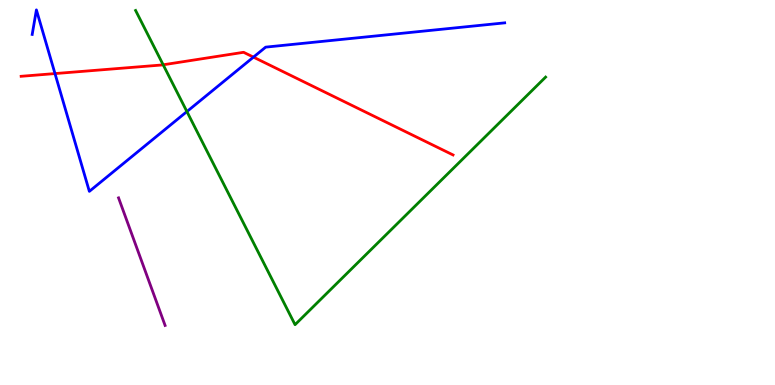[{'lines': ['blue', 'red'], 'intersections': [{'x': 0.71, 'y': 8.09}, {'x': 3.27, 'y': 8.52}]}, {'lines': ['green', 'red'], 'intersections': [{'x': 2.11, 'y': 8.32}]}, {'lines': ['purple', 'red'], 'intersections': []}, {'lines': ['blue', 'green'], 'intersections': [{'x': 2.41, 'y': 7.1}]}, {'lines': ['blue', 'purple'], 'intersections': []}, {'lines': ['green', 'purple'], 'intersections': []}]